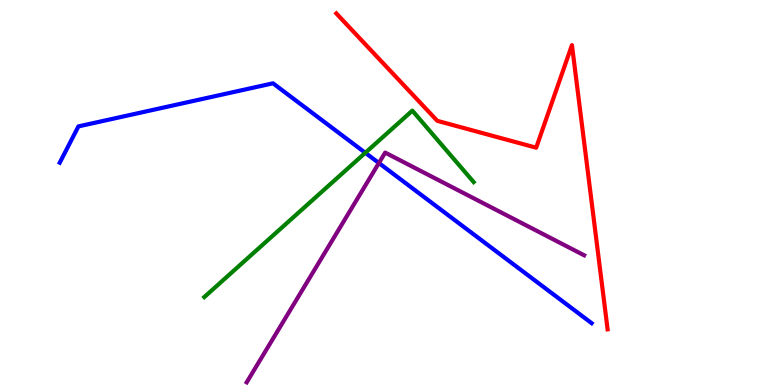[{'lines': ['blue', 'red'], 'intersections': []}, {'lines': ['green', 'red'], 'intersections': []}, {'lines': ['purple', 'red'], 'intersections': []}, {'lines': ['blue', 'green'], 'intersections': [{'x': 4.71, 'y': 6.03}]}, {'lines': ['blue', 'purple'], 'intersections': [{'x': 4.89, 'y': 5.77}]}, {'lines': ['green', 'purple'], 'intersections': []}]